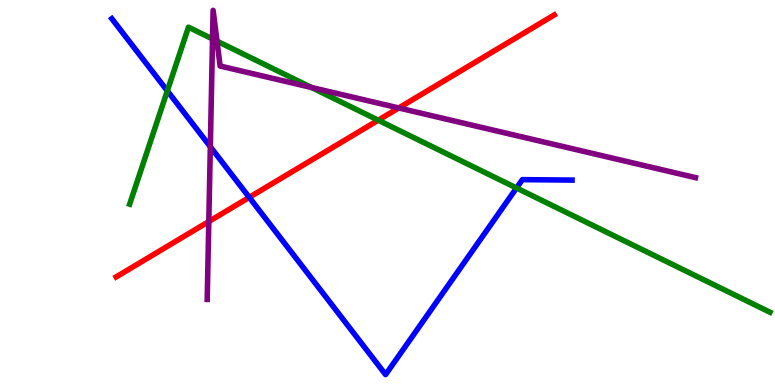[{'lines': ['blue', 'red'], 'intersections': [{'x': 3.22, 'y': 4.87}]}, {'lines': ['green', 'red'], 'intersections': [{'x': 4.88, 'y': 6.88}]}, {'lines': ['purple', 'red'], 'intersections': [{'x': 2.69, 'y': 4.25}, {'x': 5.14, 'y': 7.2}]}, {'lines': ['blue', 'green'], 'intersections': [{'x': 2.16, 'y': 7.64}, {'x': 6.66, 'y': 5.12}]}, {'lines': ['blue', 'purple'], 'intersections': [{'x': 2.71, 'y': 6.19}]}, {'lines': ['green', 'purple'], 'intersections': [{'x': 2.74, 'y': 8.99}, {'x': 2.8, 'y': 8.93}, {'x': 4.02, 'y': 7.73}]}]